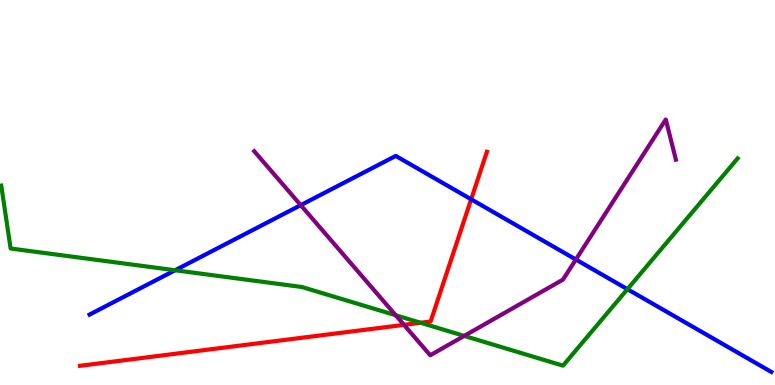[{'lines': ['blue', 'red'], 'intersections': [{'x': 6.08, 'y': 4.82}]}, {'lines': ['green', 'red'], 'intersections': [{'x': 5.43, 'y': 1.62}]}, {'lines': ['purple', 'red'], 'intersections': [{'x': 5.21, 'y': 1.56}]}, {'lines': ['blue', 'green'], 'intersections': [{'x': 2.26, 'y': 2.98}, {'x': 8.1, 'y': 2.49}]}, {'lines': ['blue', 'purple'], 'intersections': [{'x': 3.88, 'y': 4.67}, {'x': 7.43, 'y': 3.26}]}, {'lines': ['green', 'purple'], 'intersections': [{'x': 5.11, 'y': 1.81}, {'x': 5.99, 'y': 1.28}]}]